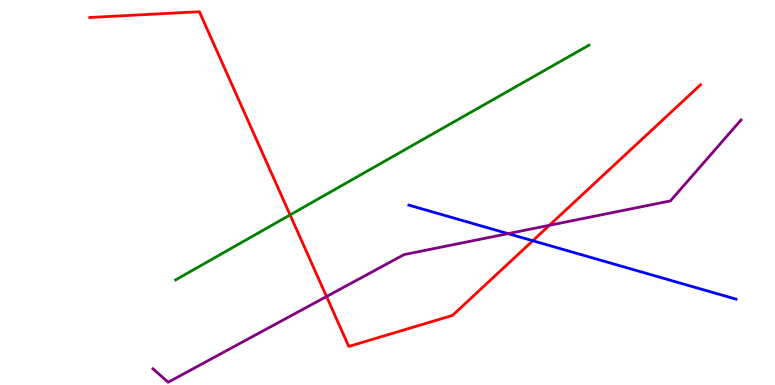[{'lines': ['blue', 'red'], 'intersections': [{'x': 6.88, 'y': 3.75}]}, {'lines': ['green', 'red'], 'intersections': [{'x': 3.74, 'y': 4.42}]}, {'lines': ['purple', 'red'], 'intersections': [{'x': 4.21, 'y': 2.3}, {'x': 7.09, 'y': 4.15}]}, {'lines': ['blue', 'green'], 'intersections': []}, {'lines': ['blue', 'purple'], 'intersections': [{'x': 6.56, 'y': 3.93}]}, {'lines': ['green', 'purple'], 'intersections': []}]